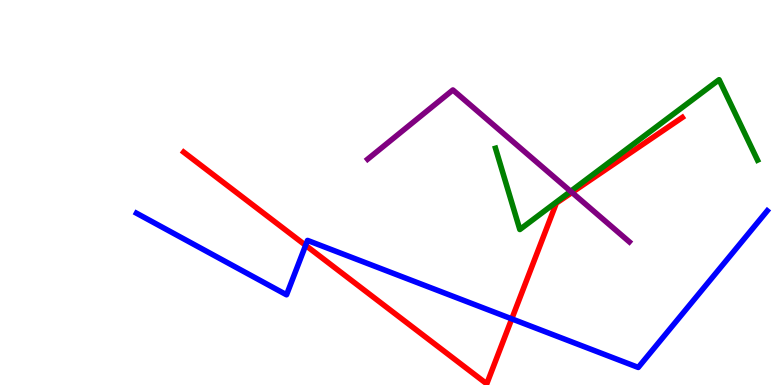[{'lines': ['blue', 'red'], 'intersections': [{'x': 3.94, 'y': 3.63}, {'x': 6.6, 'y': 1.72}]}, {'lines': ['green', 'red'], 'intersections': []}, {'lines': ['purple', 'red'], 'intersections': [{'x': 7.38, 'y': 5.0}]}, {'lines': ['blue', 'green'], 'intersections': []}, {'lines': ['blue', 'purple'], 'intersections': []}, {'lines': ['green', 'purple'], 'intersections': [{'x': 7.36, 'y': 5.03}]}]